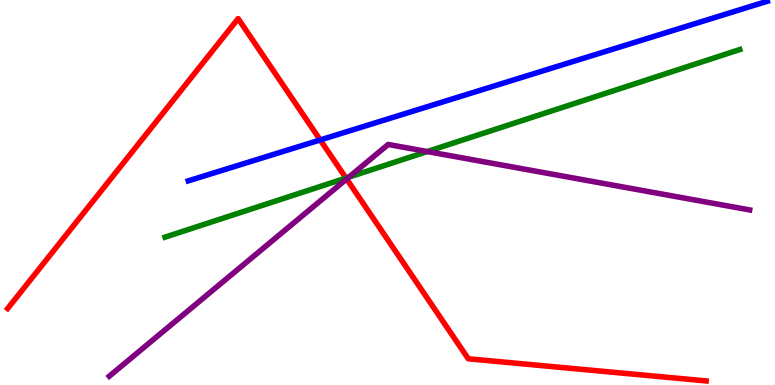[{'lines': ['blue', 'red'], 'intersections': [{'x': 4.13, 'y': 6.37}]}, {'lines': ['green', 'red'], 'intersections': [{'x': 4.46, 'y': 5.37}]}, {'lines': ['purple', 'red'], 'intersections': [{'x': 4.47, 'y': 5.35}]}, {'lines': ['blue', 'green'], 'intersections': []}, {'lines': ['blue', 'purple'], 'intersections': []}, {'lines': ['green', 'purple'], 'intersections': [{'x': 4.5, 'y': 5.4}, {'x': 5.51, 'y': 6.06}]}]